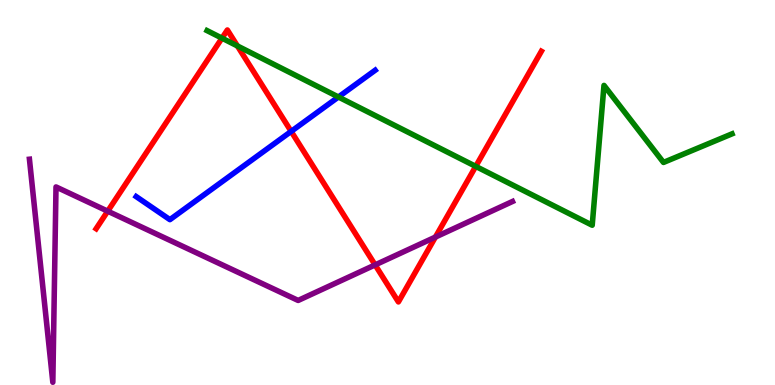[{'lines': ['blue', 'red'], 'intersections': [{'x': 3.76, 'y': 6.59}]}, {'lines': ['green', 'red'], 'intersections': [{'x': 2.86, 'y': 9.01}, {'x': 3.06, 'y': 8.81}, {'x': 6.14, 'y': 5.68}]}, {'lines': ['purple', 'red'], 'intersections': [{'x': 1.39, 'y': 4.51}, {'x': 4.84, 'y': 3.12}, {'x': 5.62, 'y': 3.84}]}, {'lines': ['blue', 'green'], 'intersections': [{'x': 4.37, 'y': 7.48}]}, {'lines': ['blue', 'purple'], 'intersections': []}, {'lines': ['green', 'purple'], 'intersections': []}]